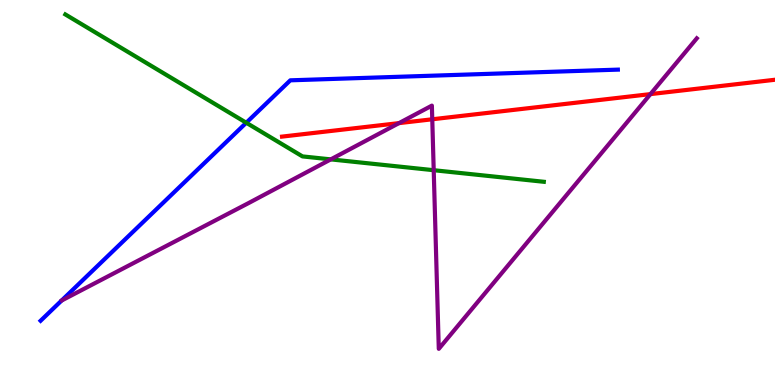[{'lines': ['blue', 'red'], 'intersections': []}, {'lines': ['green', 'red'], 'intersections': []}, {'lines': ['purple', 'red'], 'intersections': [{'x': 5.15, 'y': 6.8}, {'x': 5.58, 'y': 6.9}, {'x': 8.39, 'y': 7.56}]}, {'lines': ['blue', 'green'], 'intersections': [{'x': 3.18, 'y': 6.81}]}, {'lines': ['blue', 'purple'], 'intersections': []}, {'lines': ['green', 'purple'], 'intersections': [{'x': 4.27, 'y': 5.86}, {'x': 5.6, 'y': 5.58}]}]